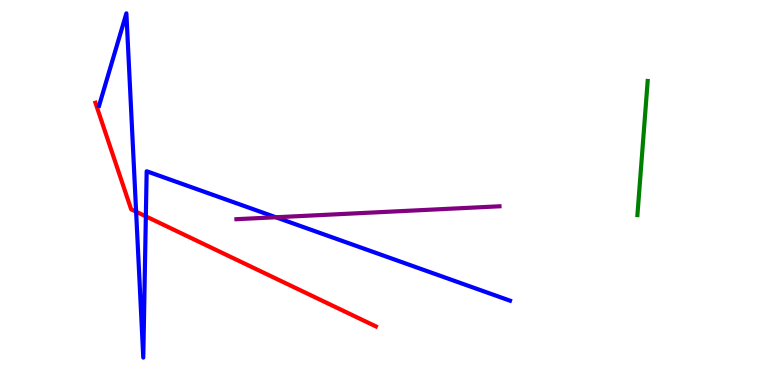[{'lines': ['blue', 'red'], 'intersections': [{'x': 1.76, 'y': 4.5}, {'x': 1.88, 'y': 4.38}]}, {'lines': ['green', 'red'], 'intersections': []}, {'lines': ['purple', 'red'], 'intersections': []}, {'lines': ['blue', 'green'], 'intersections': []}, {'lines': ['blue', 'purple'], 'intersections': [{'x': 3.56, 'y': 4.36}]}, {'lines': ['green', 'purple'], 'intersections': []}]